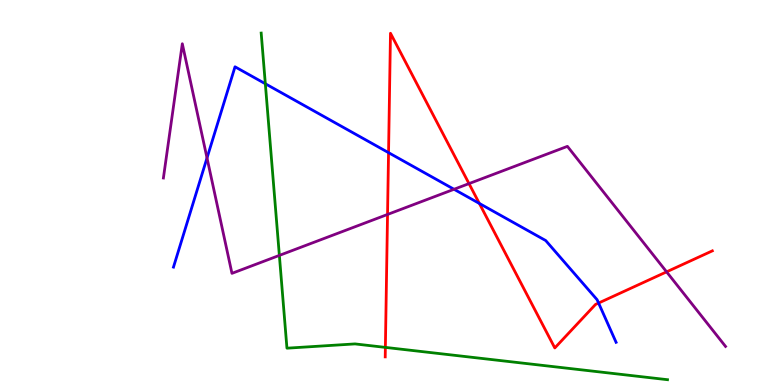[{'lines': ['blue', 'red'], 'intersections': [{'x': 5.01, 'y': 6.03}, {'x': 6.19, 'y': 4.72}, {'x': 7.72, 'y': 2.13}]}, {'lines': ['green', 'red'], 'intersections': [{'x': 4.97, 'y': 0.977}]}, {'lines': ['purple', 'red'], 'intersections': [{'x': 5.0, 'y': 4.43}, {'x': 6.05, 'y': 5.23}, {'x': 8.6, 'y': 2.94}]}, {'lines': ['blue', 'green'], 'intersections': [{'x': 3.42, 'y': 7.82}]}, {'lines': ['blue', 'purple'], 'intersections': [{'x': 2.67, 'y': 5.9}, {'x': 5.86, 'y': 5.08}]}, {'lines': ['green', 'purple'], 'intersections': [{'x': 3.6, 'y': 3.37}]}]